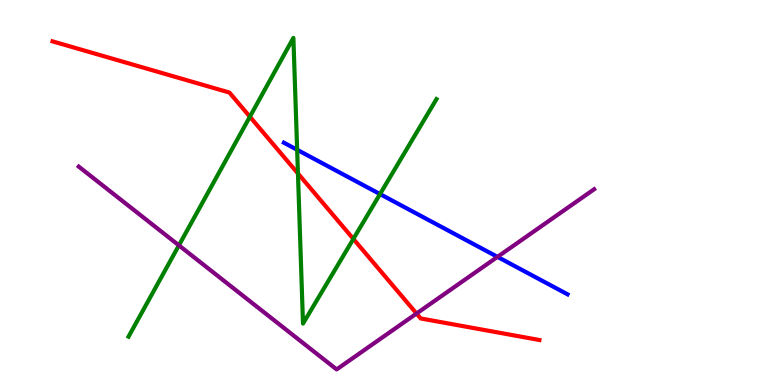[{'lines': ['blue', 'red'], 'intersections': []}, {'lines': ['green', 'red'], 'intersections': [{'x': 3.22, 'y': 6.97}, {'x': 3.84, 'y': 5.49}, {'x': 4.56, 'y': 3.79}]}, {'lines': ['purple', 'red'], 'intersections': [{'x': 5.37, 'y': 1.86}]}, {'lines': ['blue', 'green'], 'intersections': [{'x': 3.83, 'y': 6.11}, {'x': 4.9, 'y': 4.96}]}, {'lines': ['blue', 'purple'], 'intersections': [{'x': 6.42, 'y': 3.33}]}, {'lines': ['green', 'purple'], 'intersections': [{'x': 2.31, 'y': 3.63}]}]